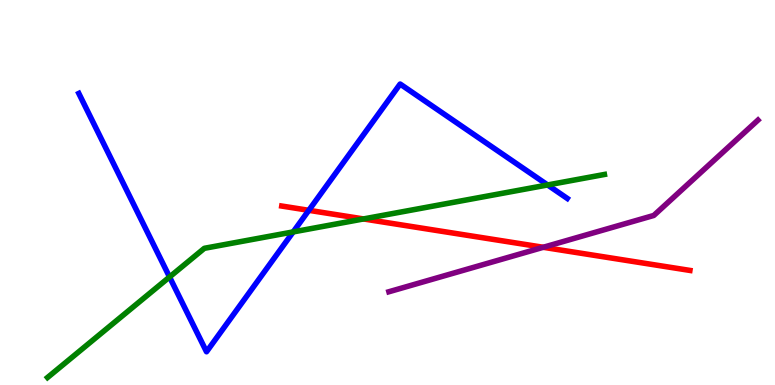[{'lines': ['blue', 'red'], 'intersections': [{'x': 3.98, 'y': 4.54}]}, {'lines': ['green', 'red'], 'intersections': [{'x': 4.69, 'y': 4.31}]}, {'lines': ['purple', 'red'], 'intersections': [{'x': 7.01, 'y': 3.58}]}, {'lines': ['blue', 'green'], 'intersections': [{'x': 2.19, 'y': 2.81}, {'x': 3.78, 'y': 3.98}, {'x': 7.07, 'y': 5.2}]}, {'lines': ['blue', 'purple'], 'intersections': []}, {'lines': ['green', 'purple'], 'intersections': []}]